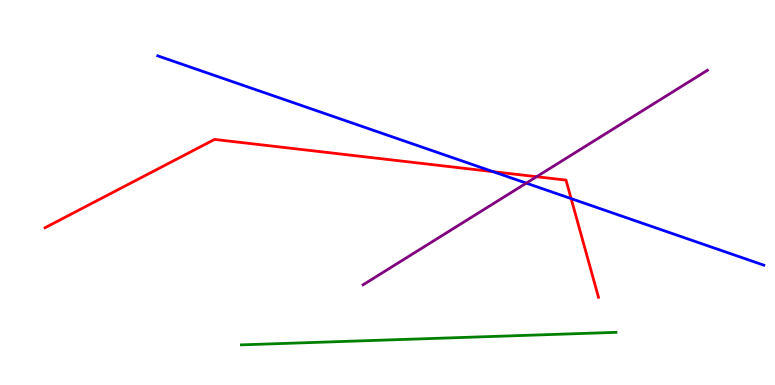[{'lines': ['blue', 'red'], 'intersections': [{'x': 6.36, 'y': 5.54}, {'x': 7.37, 'y': 4.84}]}, {'lines': ['green', 'red'], 'intersections': []}, {'lines': ['purple', 'red'], 'intersections': [{'x': 6.92, 'y': 5.41}]}, {'lines': ['blue', 'green'], 'intersections': []}, {'lines': ['blue', 'purple'], 'intersections': [{'x': 6.79, 'y': 5.24}]}, {'lines': ['green', 'purple'], 'intersections': []}]